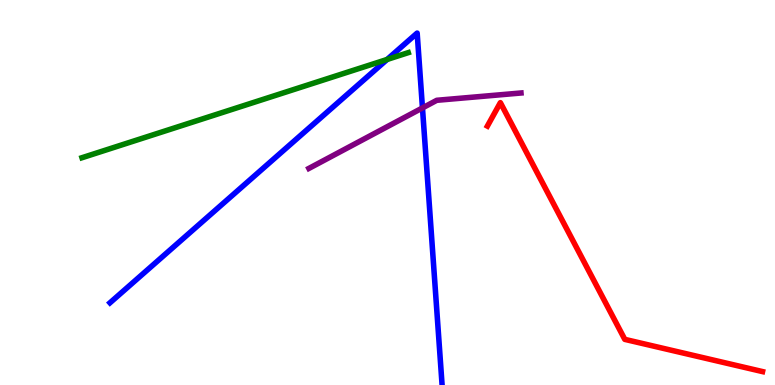[{'lines': ['blue', 'red'], 'intersections': []}, {'lines': ['green', 'red'], 'intersections': []}, {'lines': ['purple', 'red'], 'intersections': []}, {'lines': ['blue', 'green'], 'intersections': [{'x': 4.99, 'y': 8.46}]}, {'lines': ['blue', 'purple'], 'intersections': [{'x': 5.45, 'y': 7.2}]}, {'lines': ['green', 'purple'], 'intersections': []}]